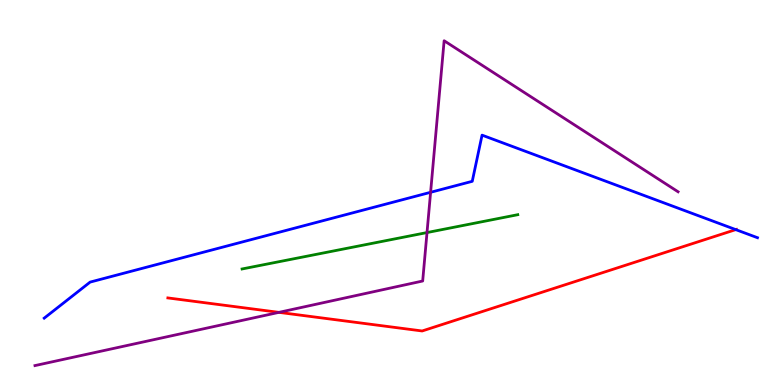[{'lines': ['blue', 'red'], 'intersections': [{'x': 9.49, 'y': 4.04}]}, {'lines': ['green', 'red'], 'intersections': []}, {'lines': ['purple', 'red'], 'intersections': [{'x': 3.6, 'y': 1.89}]}, {'lines': ['blue', 'green'], 'intersections': []}, {'lines': ['blue', 'purple'], 'intersections': [{'x': 5.56, 'y': 5.01}]}, {'lines': ['green', 'purple'], 'intersections': [{'x': 5.51, 'y': 3.96}]}]